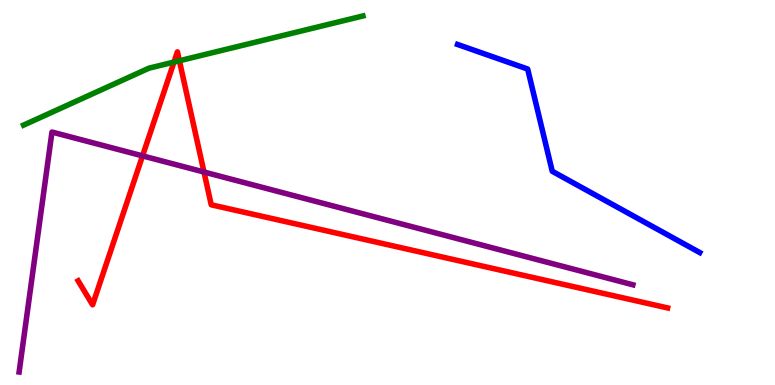[{'lines': ['blue', 'red'], 'intersections': []}, {'lines': ['green', 'red'], 'intersections': [{'x': 2.25, 'y': 8.39}, {'x': 2.31, 'y': 8.42}]}, {'lines': ['purple', 'red'], 'intersections': [{'x': 1.84, 'y': 5.95}, {'x': 2.63, 'y': 5.53}]}, {'lines': ['blue', 'green'], 'intersections': []}, {'lines': ['blue', 'purple'], 'intersections': []}, {'lines': ['green', 'purple'], 'intersections': []}]